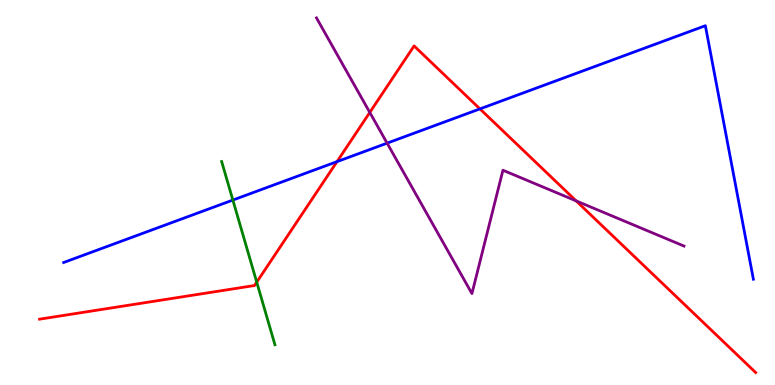[{'lines': ['blue', 'red'], 'intersections': [{'x': 4.35, 'y': 5.8}, {'x': 6.19, 'y': 7.17}]}, {'lines': ['green', 'red'], 'intersections': [{'x': 3.31, 'y': 2.67}]}, {'lines': ['purple', 'red'], 'intersections': [{'x': 4.77, 'y': 7.08}, {'x': 7.43, 'y': 4.78}]}, {'lines': ['blue', 'green'], 'intersections': [{'x': 3.0, 'y': 4.8}]}, {'lines': ['blue', 'purple'], 'intersections': [{'x': 4.99, 'y': 6.28}]}, {'lines': ['green', 'purple'], 'intersections': []}]